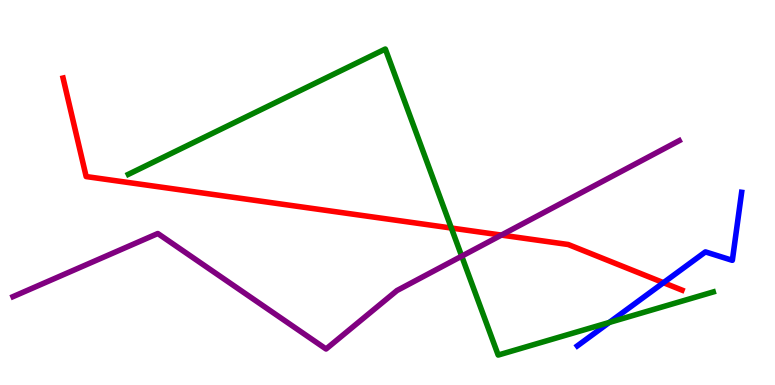[{'lines': ['blue', 'red'], 'intersections': [{'x': 8.56, 'y': 2.66}]}, {'lines': ['green', 'red'], 'intersections': [{'x': 5.82, 'y': 4.08}]}, {'lines': ['purple', 'red'], 'intersections': [{'x': 6.47, 'y': 3.89}]}, {'lines': ['blue', 'green'], 'intersections': [{'x': 7.86, 'y': 1.62}]}, {'lines': ['blue', 'purple'], 'intersections': []}, {'lines': ['green', 'purple'], 'intersections': [{'x': 5.96, 'y': 3.35}]}]